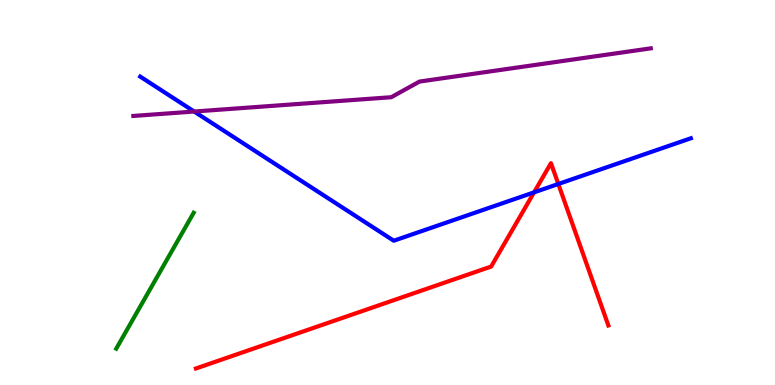[{'lines': ['blue', 'red'], 'intersections': [{'x': 6.89, 'y': 5.0}, {'x': 7.2, 'y': 5.22}]}, {'lines': ['green', 'red'], 'intersections': []}, {'lines': ['purple', 'red'], 'intersections': []}, {'lines': ['blue', 'green'], 'intersections': []}, {'lines': ['blue', 'purple'], 'intersections': [{'x': 2.51, 'y': 7.1}]}, {'lines': ['green', 'purple'], 'intersections': []}]